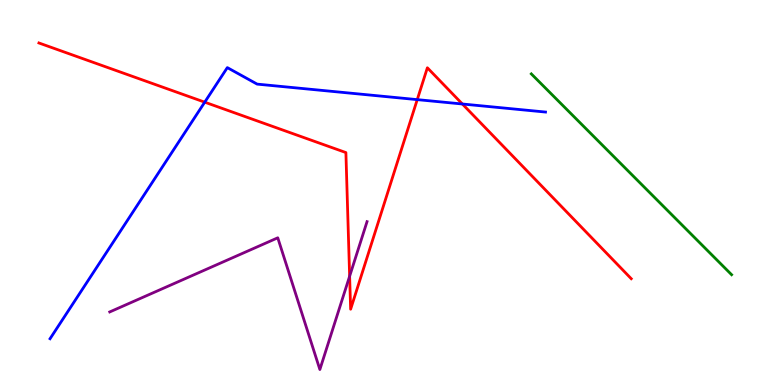[{'lines': ['blue', 'red'], 'intersections': [{'x': 2.64, 'y': 7.35}, {'x': 5.38, 'y': 7.41}, {'x': 5.97, 'y': 7.3}]}, {'lines': ['green', 'red'], 'intersections': []}, {'lines': ['purple', 'red'], 'intersections': [{'x': 4.51, 'y': 2.83}]}, {'lines': ['blue', 'green'], 'intersections': []}, {'lines': ['blue', 'purple'], 'intersections': []}, {'lines': ['green', 'purple'], 'intersections': []}]